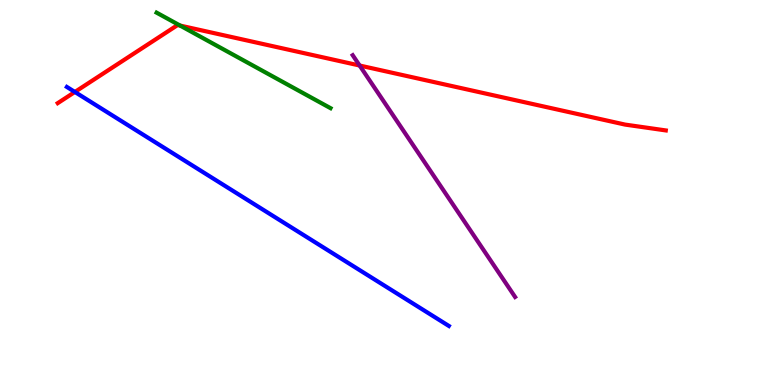[{'lines': ['blue', 'red'], 'intersections': [{'x': 0.966, 'y': 7.61}]}, {'lines': ['green', 'red'], 'intersections': [{'x': 2.32, 'y': 9.34}]}, {'lines': ['purple', 'red'], 'intersections': [{'x': 4.64, 'y': 8.3}]}, {'lines': ['blue', 'green'], 'intersections': []}, {'lines': ['blue', 'purple'], 'intersections': []}, {'lines': ['green', 'purple'], 'intersections': []}]